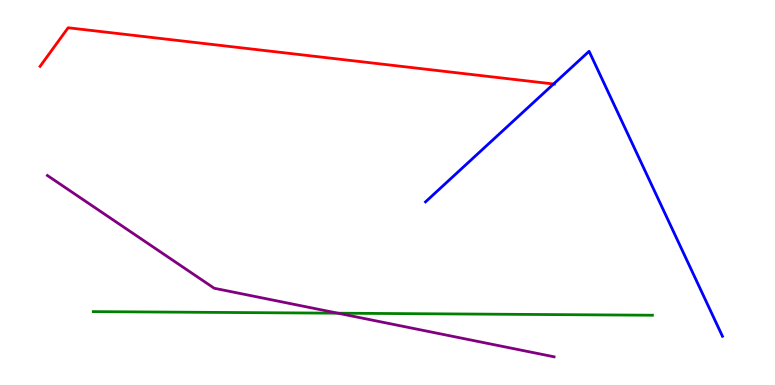[{'lines': ['blue', 'red'], 'intersections': [{'x': 7.14, 'y': 7.82}]}, {'lines': ['green', 'red'], 'intersections': []}, {'lines': ['purple', 'red'], 'intersections': []}, {'lines': ['blue', 'green'], 'intersections': []}, {'lines': ['blue', 'purple'], 'intersections': []}, {'lines': ['green', 'purple'], 'intersections': [{'x': 4.36, 'y': 1.87}]}]